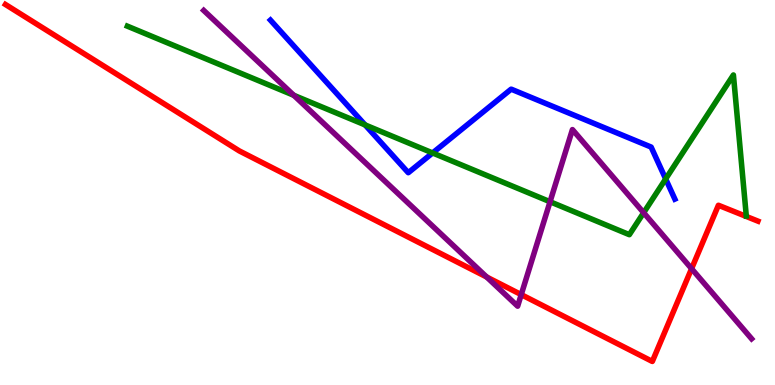[{'lines': ['blue', 'red'], 'intersections': []}, {'lines': ['green', 'red'], 'intersections': []}, {'lines': ['purple', 'red'], 'intersections': [{'x': 6.28, 'y': 2.81}, {'x': 6.73, 'y': 2.35}, {'x': 8.92, 'y': 3.02}]}, {'lines': ['blue', 'green'], 'intersections': [{'x': 4.71, 'y': 6.76}, {'x': 5.58, 'y': 6.03}, {'x': 8.59, 'y': 5.35}]}, {'lines': ['blue', 'purple'], 'intersections': []}, {'lines': ['green', 'purple'], 'intersections': [{'x': 3.79, 'y': 7.52}, {'x': 7.1, 'y': 4.76}, {'x': 8.31, 'y': 4.47}]}]